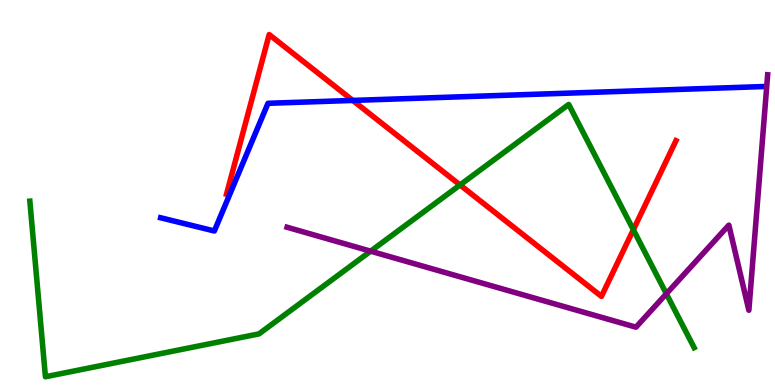[{'lines': ['blue', 'red'], 'intersections': [{'x': 4.55, 'y': 7.39}]}, {'lines': ['green', 'red'], 'intersections': [{'x': 5.94, 'y': 5.2}, {'x': 8.17, 'y': 4.03}]}, {'lines': ['purple', 'red'], 'intersections': []}, {'lines': ['blue', 'green'], 'intersections': []}, {'lines': ['blue', 'purple'], 'intersections': []}, {'lines': ['green', 'purple'], 'intersections': [{'x': 4.78, 'y': 3.48}, {'x': 8.6, 'y': 2.37}]}]